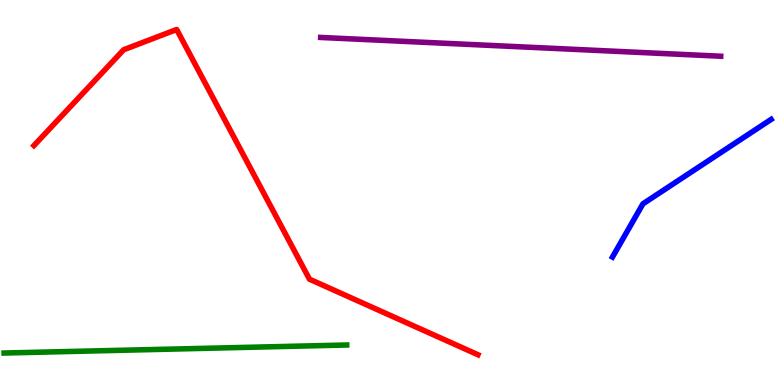[{'lines': ['blue', 'red'], 'intersections': []}, {'lines': ['green', 'red'], 'intersections': []}, {'lines': ['purple', 'red'], 'intersections': []}, {'lines': ['blue', 'green'], 'intersections': []}, {'lines': ['blue', 'purple'], 'intersections': []}, {'lines': ['green', 'purple'], 'intersections': []}]